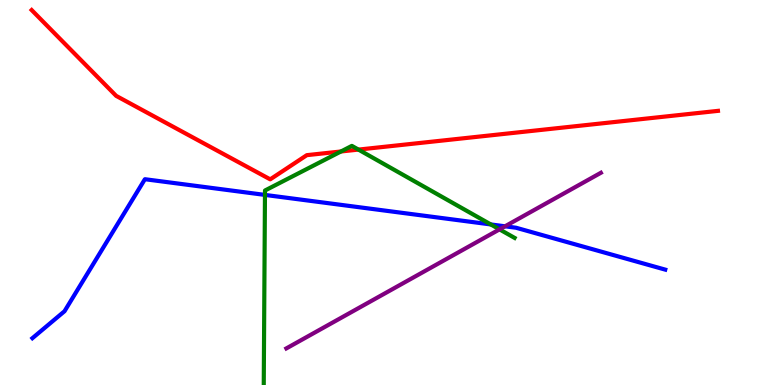[{'lines': ['blue', 'red'], 'intersections': []}, {'lines': ['green', 'red'], 'intersections': [{'x': 4.4, 'y': 6.07}, {'x': 4.62, 'y': 6.11}]}, {'lines': ['purple', 'red'], 'intersections': []}, {'lines': ['blue', 'green'], 'intersections': [{'x': 3.42, 'y': 4.94}, {'x': 6.33, 'y': 4.17}]}, {'lines': ['blue', 'purple'], 'intersections': [{'x': 6.52, 'y': 4.12}]}, {'lines': ['green', 'purple'], 'intersections': [{'x': 6.45, 'y': 4.04}]}]